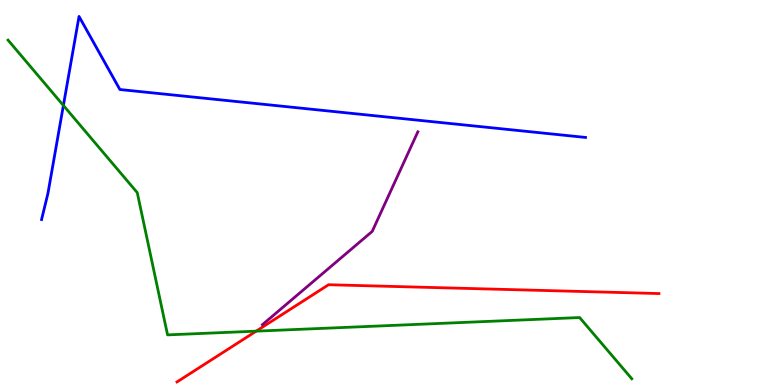[{'lines': ['blue', 'red'], 'intersections': []}, {'lines': ['green', 'red'], 'intersections': [{'x': 3.31, 'y': 1.4}]}, {'lines': ['purple', 'red'], 'intersections': []}, {'lines': ['blue', 'green'], 'intersections': [{'x': 0.818, 'y': 7.26}]}, {'lines': ['blue', 'purple'], 'intersections': []}, {'lines': ['green', 'purple'], 'intersections': []}]